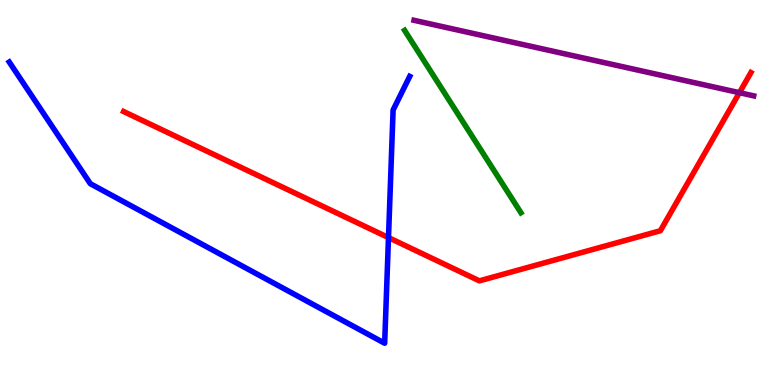[{'lines': ['blue', 'red'], 'intersections': [{'x': 5.01, 'y': 3.83}]}, {'lines': ['green', 'red'], 'intersections': []}, {'lines': ['purple', 'red'], 'intersections': [{'x': 9.54, 'y': 7.59}]}, {'lines': ['blue', 'green'], 'intersections': []}, {'lines': ['blue', 'purple'], 'intersections': []}, {'lines': ['green', 'purple'], 'intersections': []}]